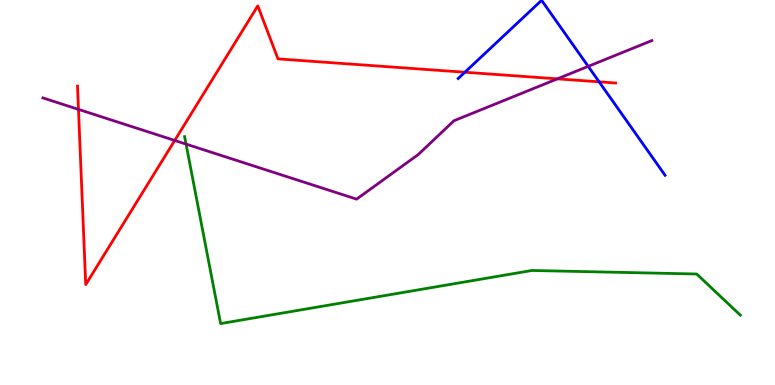[{'lines': ['blue', 'red'], 'intersections': [{'x': 6.0, 'y': 8.12}, {'x': 7.73, 'y': 7.87}]}, {'lines': ['green', 'red'], 'intersections': []}, {'lines': ['purple', 'red'], 'intersections': [{'x': 1.01, 'y': 7.16}, {'x': 2.25, 'y': 6.35}, {'x': 7.19, 'y': 7.95}]}, {'lines': ['blue', 'green'], 'intersections': []}, {'lines': ['blue', 'purple'], 'intersections': [{'x': 7.59, 'y': 8.28}]}, {'lines': ['green', 'purple'], 'intersections': [{'x': 2.4, 'y': 6.26}]}]